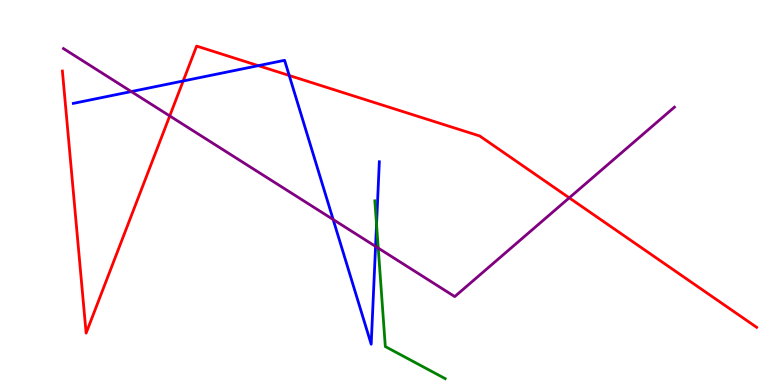[{'lines': ['blue', 'red'], 'intersections': [{'x': 2.36, 'y': 7.9}, {'x': 3.33, 'y': 8.29}, {'x': 3.73, 'y': 8.04}]}, {'lines': ['green', 'red'], 'intersections': []}, {'lines': ['purple', 'red'], 'intersections': [{'x': 2.19, 'y': 6.99}, {'x': 7.35, 'y': 4.86}]}, {'lines': ['blue', 'green'], 'intersections': [{'x': 4.86, 'y': 4.17}]}, {'lines': ['blue', 'purple'], 'intersections': [{'x': 1.69, 'y': 7.62}, {'x': 4.3, 'y': 4.3}, {'x': 4.85, 'y': 3.6}]}, {'lines': ['green', 'purple'], 'intersections': [{'x': 4.88, 'y': 3.56}]}]